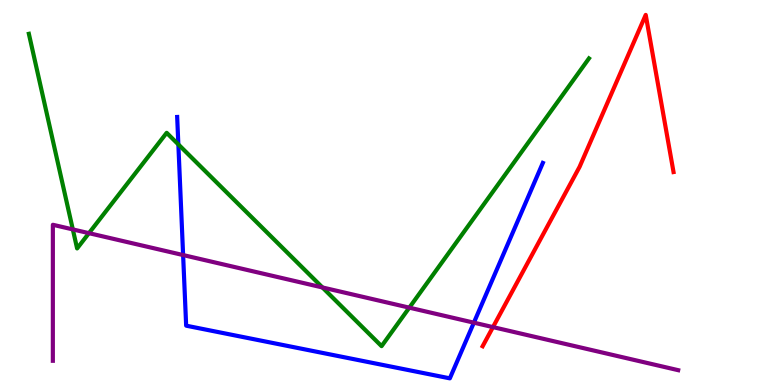[{'lines': ['blue', 'red'], 'intersections': []}, {'lines': ['green', 'red'], 'intersections': []}, {'lines': ['purple', 'red'], 'intersections': [{'x': 6.36, 'y': 1.5}]}, {'lines': ['blue', 'green'], 'intersections': [{'x': 2.3, 'y': 6.25}]}, {'lines': ['blue', 'purple'], 'intersections': [{'x': 2.36, 'y': 3.38}, {'x': 6.11, 'y': 1.62}]}, {'lines': ['green', 'purple'], 'intersections': [{'x': 0.94, 'y': 4.04}, {'x': 1.15, 'y': 3.94}, {'x': 4.16, 'y': 2.53}, {'x': 5.28, 'y': 2.01}]}]